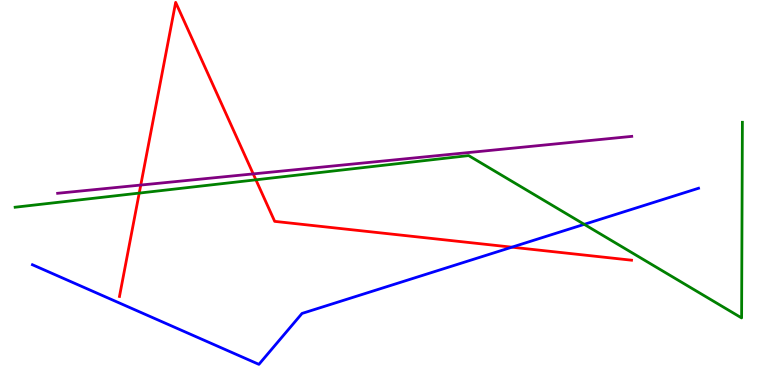[{'lines': ['blue', 'red'], 'intersections': [{'x': 6.61, 'y': 3.58}]}, {'lines': ['green', 'red'], 'intersections': [{'x': 1.8, 'y': 4.98}, {'x': 3.3, 'y': 5.33}]}, {'lines': ['purple', 'red'], 'intersections': [{'x': 1.82, 'y': 5.19}, {'x': 3.27, 'y': 5.48}]}, {'lines': ['blue', 'green'], 'intersections': [{'x': 7.54, 'y': 4.17}]}, {'lines': ['blue', 'purple'], 'intersections': []}, {'lines': ['green', 'purple'], 'intersections': []}]